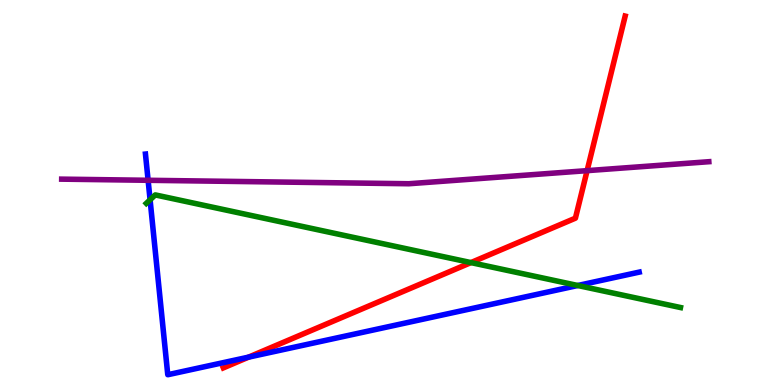[{'lines': ['blue', 'red'], 'intersections': [{'x': 3.21, 'y': 0.724}]}, {'lines': ['green', 'red'], 'intersections': [{'x': 6.08, 'y': 3.18}]}, {'lines': ['purple', 'red'], 'intersections': [{'x': 7.58, 'y': 5.57}]}, {'lines': ['blue', 'green'], 'intersections': [{'x': 1.94, 'y': 4.81}, {'x': 7.46, 'y': 2.58}]}, {'lines': ['blue', 'purple'], 'intersections': [{'x': 1.91, 'y': 5.32}]}, {'lines': ['green', 'purple'], 'intersections': []}]